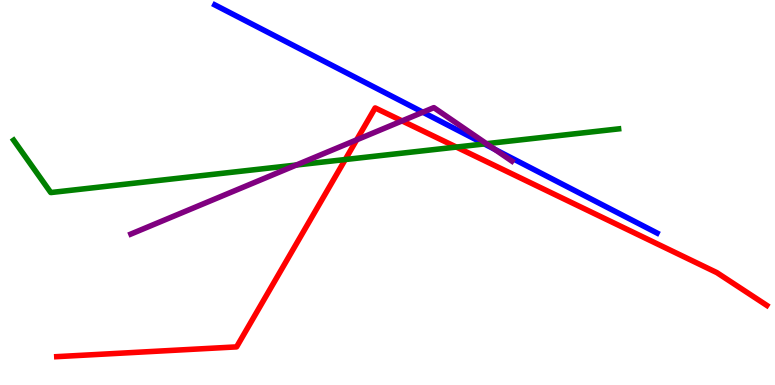[{'lines': ['blue', 'red'], 'intersections': []}, {'lines': ['green', 'red'], 'intersections': [{'x': 4.45, 'y': 5.86}, {'x': 5.89, 'y': 6.18}]}, {'lines': ['purple', 'red'], 'intersections': [{'x': 4.6, 'y': 6.37}, {'x': 5.19, 'y': 6.86}]}, {'lines': ['blue', 'green'], 'intersections': [{'x': 6.25, 'y': 6.26}]}, {'lines': ['blue', 'purple'], 'intersections': [{'x': 5.46, 'y': 7.09}, {'x': 6.38, 'y': 6.12}]}, {'lines': ['green', 'purple'], 'intersections': [{'x': 3.82, 'y': 5.71}, {'x': 6.28, 'y': 6.27}]}]